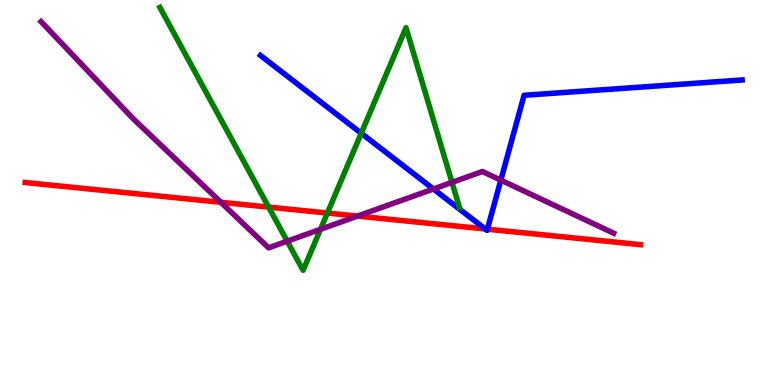[{'lines': ['blue', 'red'], 'intersections': [{'x': 6.26, 'y': 4.05}, {'x': 6.29, 'y': 4.05}]}, {'lines': ['green', 'red'], 'intersections': [{'x': 3.47, 'y': 4.62}, {'x': 4.22, 'y': 4.47}]}, {'lines': ['purple', 'red'], 'intersections': [{'x': 2.85, 'y': 4.75}, {'x': 4.61, 'y': 4.39}]}, {'lines': ['blue', 'green'], 'intersections': [{'x': 4.66, 'y': 6.54}]}, {'lines': ['blue', 'purple'], 'intersections': [{'x': 5.59, 'y': 5.09}, {'x': 6.46, 'y': 5.32}]}, {'lines': ['green', 'purple'], 'intersections': [{'x': 3.71, 'y': 3.74}, {'x': 4.14, 'y': 4.04}, {'x': 5.83, 'y': 5.26}]}]